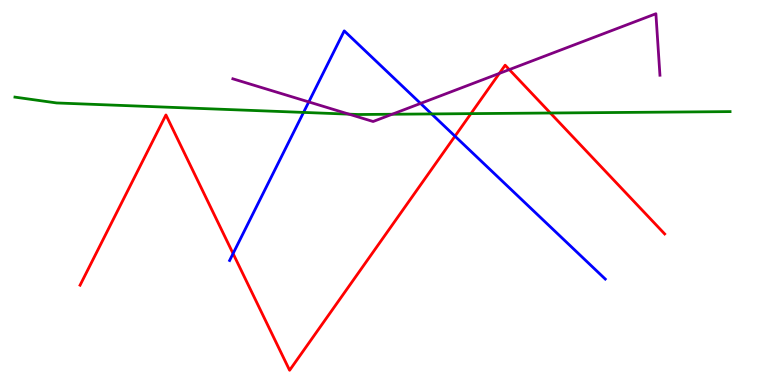[{'lines': ['blue', 'red'], 'intersections': [{'x': 3.01, 'y': 3.41}, {'x': 5.87, 'y': 6.46}]}, {'lines': ['green', 'red'], 'intersections': [{'x': 6.08, 'y': 7.05}, {'x': 7.1, 'y': 7.06}]}, {'lines': ['purple', 'red'], 'intersections': [{'x': 6.44, 'y': 8.09}, {'x': 6.57, 'y': 8.19}]}, {'lines': ['blue', 'green'], 'intersections': [{'x': 3.92, 'y': 7.08}, {'x': 5.57, 'y': 7.04}]}, {'lines': ['blue', 'purple'], 'intersections': [{'x': 3.98, 'y': 7.35}, {'x': 5.43, 'y': 7.31}]}, {'lines': ['green', 'purple'], 'intersections': [{'x': 4.5, 'y': 7.03}, {'x': 5.06, 'y': 7.03}]}]